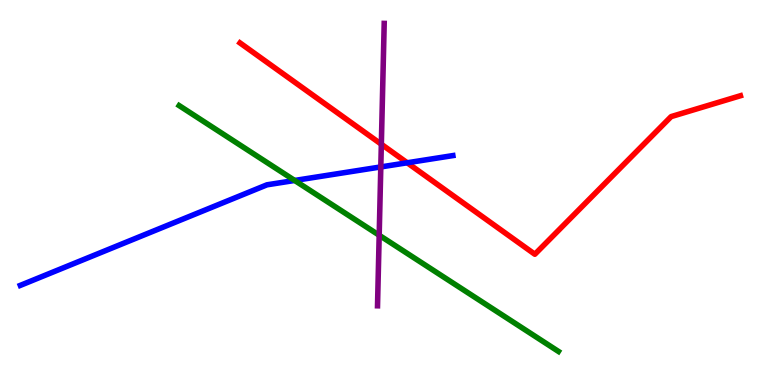[{'lines': ['blue', 'red'], 'intersections': [{'x': 5.25, 'y': 5.77}]}, {'lines': ['green', 'red'], 'intersections': []}, {'lines': ['purple', 'red'], 'intersections': [{'x': 4.92, 'y': 6.25}]}, {'lines': ['blue', 'green'], 'intersections': [{'x': 3.8, 'y': 5.31}]}, {'lines': ['blue', 'purple'], 'intersections': [{'x': 4.91, 'y': 5.66}]}, {'lines': ['green', 'purple'], 'intersections': [{'x': 4.89, 'y': 3.89}]}]